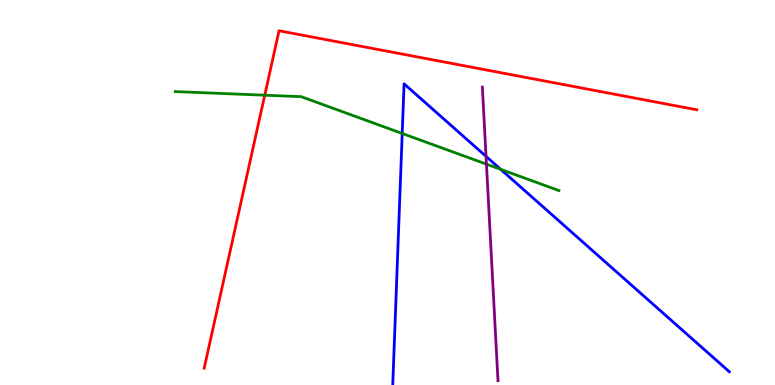[{'lines': ['blue', 'red'], 'intersections': []}, {'lines': ['green', 'red'], 'intersections': [{'x': 3.42, 'y': 7.53}]}, {'lines': ['purple', 'red'], 'intersections': []}, {'lines': ['blue', 'green'], 'intersections': [{'x': 5.19, 'y': 6.53}, {'x': 6.46, 'y': 5.6}]}, {'lines': ['blue', 'purple'], 'intersections': [{'x': 6.27, 'y': 5.94}]}, {'lines': ['green', 'purple'], 'intersections': [{'x': 6.28, 'y': 5.74}]}]